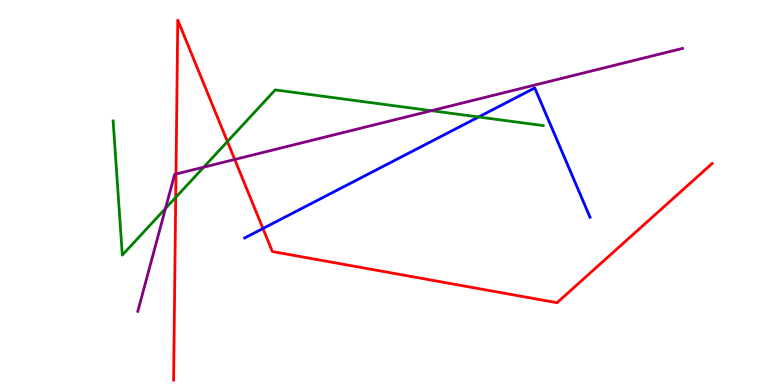[{'lines': ['blue', 'red'], 'intersections': [{'x': 3.39, 'y': 4.06}]}, {'lines': ['green', 'red'], 'intersections': [{'x': 2.27, 'y': 4.87}, {'x': 2.93, 'y': 6.32}]}, {'lines': ['purple', 'red'], 'intersections': [{'x': 2.27, 'y': 5.48}, {'x': 3.03, 'y': 5.86}]}, {'lines': ['blue', 'green'], 'intersections': [{'x': 6.18, 'y': 6.96}]}, {'lines': ['blue', 'purple'], 'intersections': []}, {'lines': ['green', 'purple'], 'intersections': [{'x': 2.14, 'y': 4.59}, {'x': 2.63, 'y': 5.66}, {'x': 5.57, 'y': 7.12}]}]